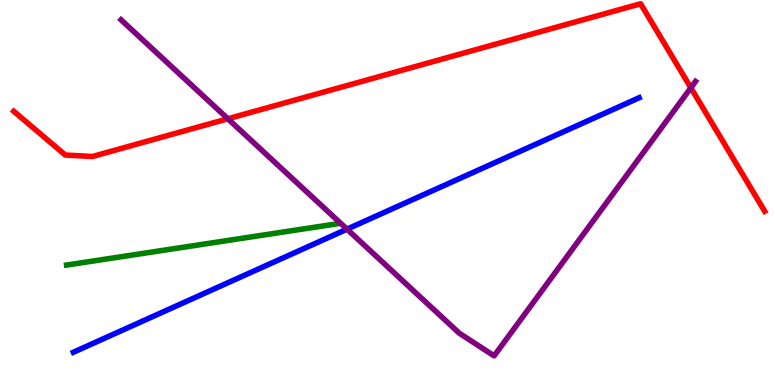[{'lines': ['blue', 'red'], 'intersections': []}, {'lines': ['green', 'red'], 'intersections': []}, {'lines': ['purple', 'red'], 'intersections': [{'x': 2.94, 'y': 6.92}, {'x': 8.91, 'y': 7.72}]}, {'lines': ['blue', 'green'], 'intersections': []}, {'lines': ['blue', 'purple'], 'intersections': [{'x': 4.48, 'y': 4.05}]}, {'lines': ['green', 'purple'], 'intersections': []}]